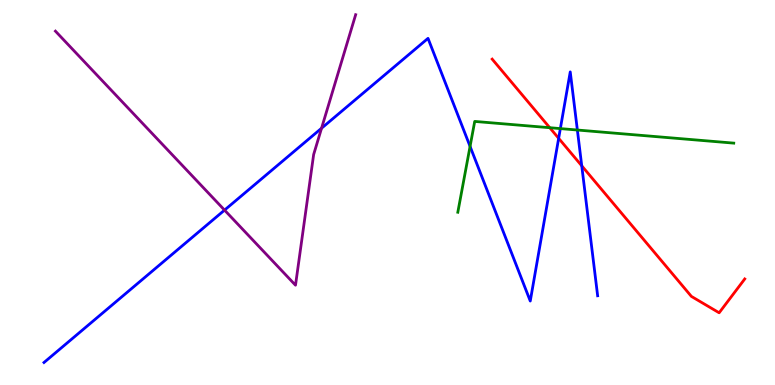[{'lines': ['blue', 'red'], 'intersections': [{'x': 7.21, 'y': 6.41}, {'x': 7.51, 'y': 5.69}]}, {'lines': ['green', 'red'], 'intersections': [{'x': 7.09, 'y': 6.68}]}, {'lines': ['purple', 'red'], 'intersections': []}, {'lines': ['blue', 'green'], 'intersections': [{'x': 6.07, 'y': 6.2}, {'x': 7.23, 'y': 6.66}, {'x': 7.45, 'y': 6.62}]}, {'lines': ['blue', 'purple'], 'intersections': [{'x': 2.9, 'y': 4.54}, {'x': 4.15, 'y': 6.67}]}, {'lines': ['green', 'purple'], 'intersections': []}]